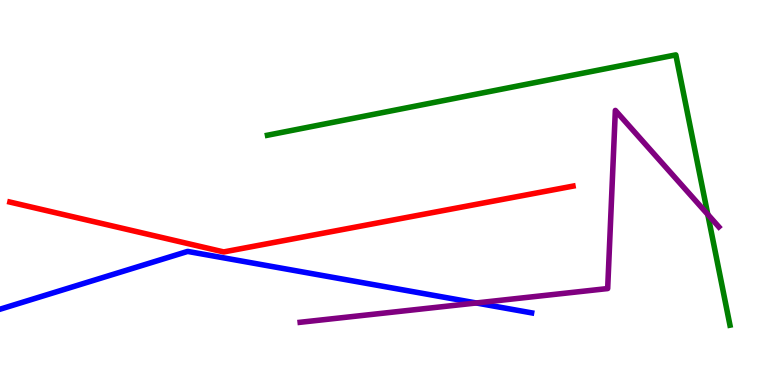[{'lines': ['blue', 'red'], 'intersections': []}, {'lines': ['green', 'red'], 'intersections': []}, {'lines': ['purple', 'red'], 'intersections': []}, {'lines': ['blue', 'green'], 'intersections': []}, {'lines': ['blue', 'purple'], 'intersections': [{'x': 6.15, 'y': 2.13}]}, {'lines': ['green', 'purple'], 'intersections': [{'x': 9.13, 'y': 4.43}]}]